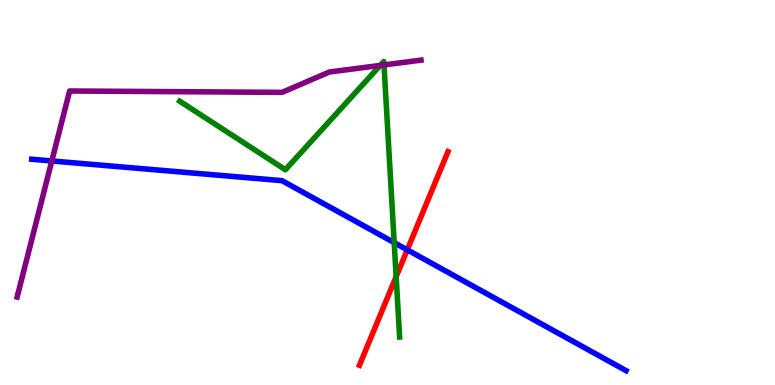[{'lines': ['blue', 'red'], 'intersections': [{'x': 5.26, 'y': 3.51}]}, {'lines': ['green', 'red'], 'intersections': [{'x': 5.11, 'y': 2.81}]}, {'lines': ['purple', 'red'], 'intersections': []}, {'lines': ['blue', 'green'], 'intersections': [{'x': 5.09, 'y': 3.7}]}, {'lines': ['blue', 'purple'], 'intersections': [{'x': 0.668, 'y': 5.82}]}, {'lines': ['green', 'purple'], 'intersections': [{'x': 4.91, 'y': 8.3}, {'x': 4.95, 'y': 8.31}]}]